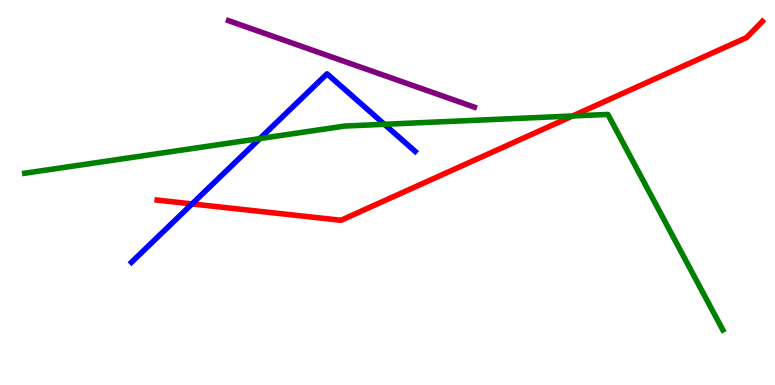[{'lines': ['blue', 'red'], 'intersections': [{'x': 2.48, 'y': 4.7}]}, {'lines': ['green', 'red'], 'intersections': [{'x': 7.39, 'y': 6.99}]}, {'lines': ['purple', 'red'], 'intersections': []}, {'lines': ['blue', 'green'], 'intersections': [{'x': 3.35, 'y': 6.4}, {'x': 4.96, 'y': 6.77}]}, {'lines': ['blue', 'purple'], 'intersections': []}, {'lines': ['green', 'purple'], 'intersections': []}]